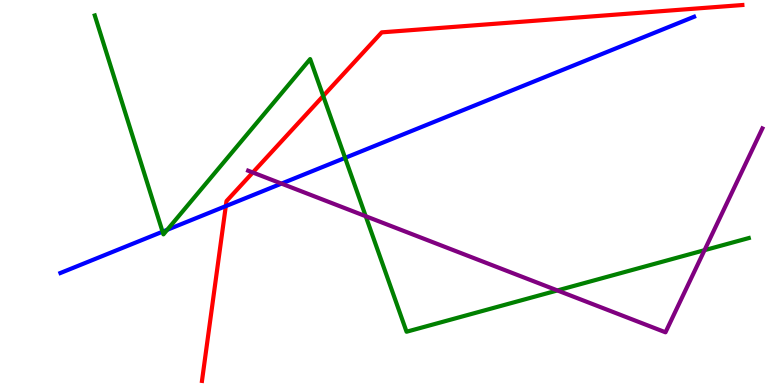[{'lines': ['blue', 'red'], 'intersections': [{'x': 2.91, 'y': 4.65}]}, {'lines': ['green', 'red'], 'intersections': [{'x': 4.17, 'y': 7.51}]}, {'lines': ['purple', 'red'], 'intersections': [{'x': 3.26, 'y': 5.52}]}, {'lines': ['blue', 'green'], 'intersections': [{'x': 2.1, 'y': 3.98}, {'x': 2.16, 'y': 4.03}, {'x': 4.45, 'y': 5.9}]}, {'lines': ['blue', 'purple'], 'intersections': [{'x': 3.63, 'y': 5.23}]}, {'lines': ['green', 'purple'], 'intersections': [{'x': 4.72, 'y': 4.38}, {'x': 7.19, 'y': 2.46}, {'x': 9.09, 'y': 3.5}]}]